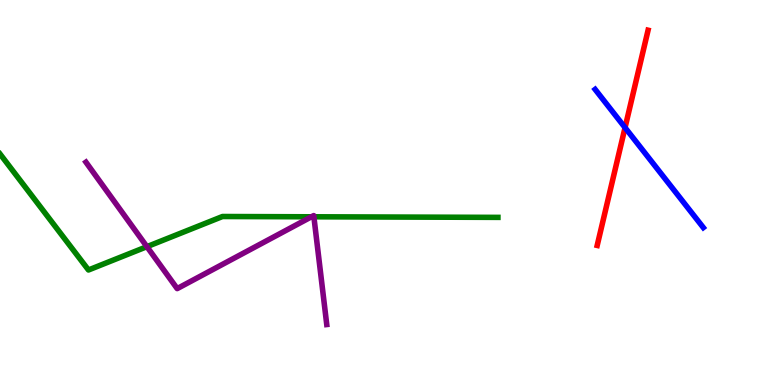[{'lines': ['blue', 'red'], 'intersections': [{'x': 8.07, 'y': 6.69}]}, {'lines': ['green', 'red'], 'intersections': []}, {'lines': ['purple', 'red'], 'intersections': []}, {'lines': ['blue', 'green'], 'intersections': []}, {'lines': ['blue', 'purple'], 'intersections': []}, {'lines': ['green', 'purple'], 'intersections': [{'x': 1.9, 'y': 3.59}, {'x': 4.02, 'y': 4.37}, {'x': 4.05, 'y': 4.37}]}]